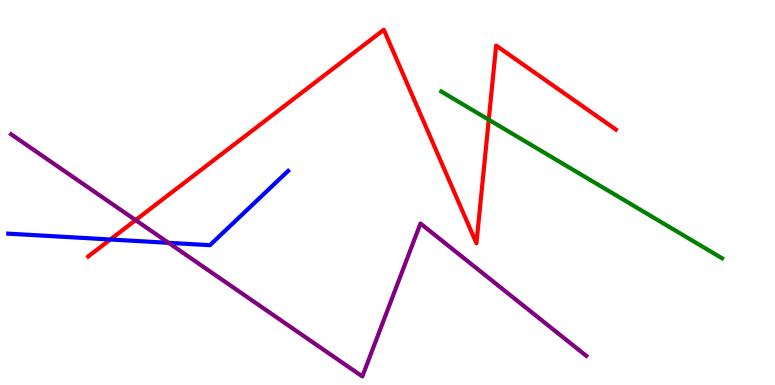[{'lines': ['blue', 'red'], 'intersections': [{'x': 1.42, 'y': 3.78}]}, {'lines': ['green', 'red'], 'intersections': [{'x': 6.31, 'y': 6.89}]}, {'lines': ['purple', 'red'], 'intersections': [{'x': 1.75, 'y': 4.28}]}, {'lines': ['blue', 'green'], 'intersections': []}, {'lines': ['blue', 'purple'], 'intersections': [{'x': 2.17, 'y': 3.69}]}, {'lines': ['green', 'purple'], 'intersections': []}]